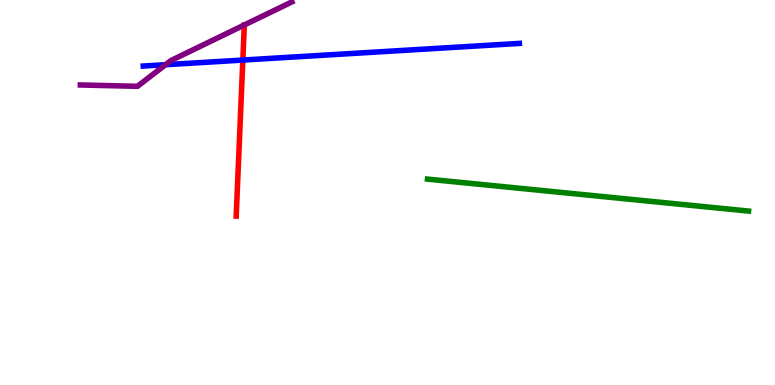[{'lines': ['blue', 'red'], 'intersections': [{'x': 3.13, 'y': 8.44}]}, {'lines': ['green', 'red'], 'intersections': []}, {'lines': ['purple', 'red'], 'intersections': []}, {'lines': ['blue', 'green'], 'intersections': []}, {'lines': ['blue', 'purple'], 'intersections': [{'x': 2.14, 'y': 8.32}]}, {'lines': ['green', 'purple'], 'intersections': []}]